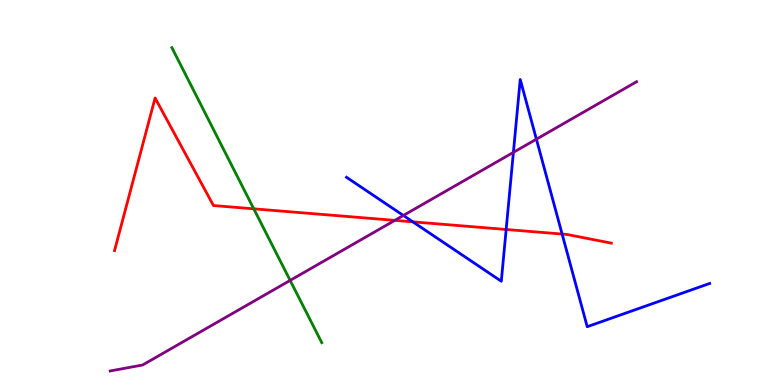[{'lines': ['blue', 'red'], 'intersections': [{'x': 5.33, 'y': 4.24}, {'x': 6.53, 'y': 4.04}, {'x': 7.25, 'y': 3.92}]}, {'lines': ['green', 'red'], 'intersections': [{'x': 3.27, 'y': 4.58}]}, {'lines': ['purple', 'red'], 'intersections': [{'x': 5.09, 'y': 4.28}]}, {'lines': ['blue', 'green'], 'intersections': []}, {'lines': ['blue', 'purple'], 'intersections': [{'x': 5.2, 'y': 4.4}, {'x': 6.62, 'y': 6.04}, {'x': 6.92, 'y': 6.38}]}, {'lines': ['green', 'purple'], 'intersections': [{'x': 3.74, 'y': 2.72}]}]